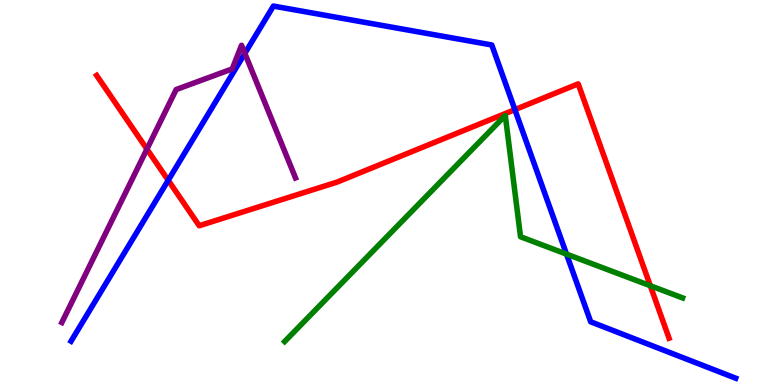[{'lines': ['blue', 'red'], 'intersections': [{'x': 2.17, 'y': 5.32}, {'x': 6.64, 'y': 7.15}]}, {'lines': ['green', 'red'], 'intersections': [{'x': 8.39, 'y': 2.58}]}, {'lines': ['purple', 'red'], 'intersections': [{'x': 1.9, 'y': 6.13}]}, {'lines': ['blue', 'green'], 'intersections': [{'x': 7.31, 'y': 3.4}]}, {'lines': ['blue', 'purple'], 'intersections': [{'x': 3.16, 'y': 8.61}]}, {'lines': ['green', 'purple'], 'intersections': []}]